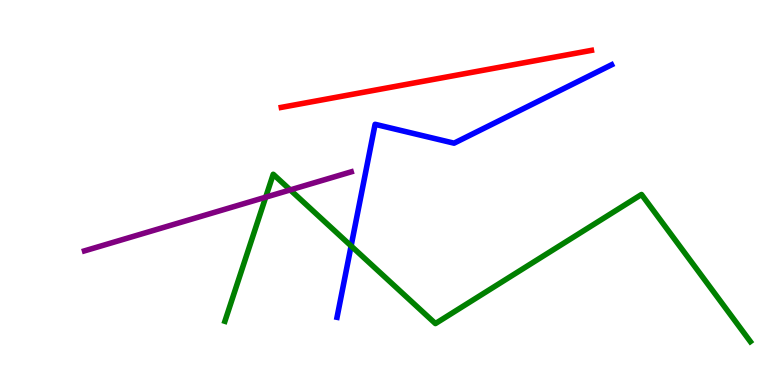[{'lines': ['blue', 'red'], 'intersections': []}, {'lines': ['green', 'red'], 'intersections': []}, {'lines': ['purple', 'red'], 'intersections': []}, {'lines': ['blue', 'green'], 'intersections': [{'x': 4.53, 'y': 3.61}]}, {'lines': ['blue', 'purple'], 'intersections': []}, {'lines': ['green', 'purple'], 'intersections': [{'x': 3.43, 'y': 4.88}, {'x': 3.74, 'y': 5.07}]}]